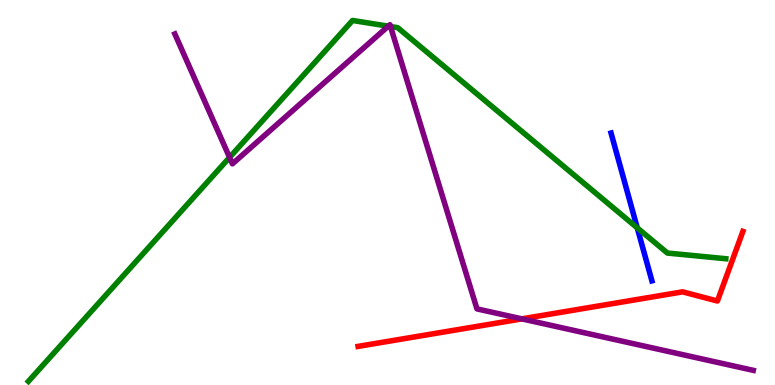[{'lines': ['blue', 'red'], 'intersections': []}, {'lines': ['green', 'red'], 'intersections': []}, {'lines': ['purple', 'red'], 'intersections': [{'x': 6.73, 'y': 1.72}]}, {'lines': ['blue', 'green'], 'intersections': [{'x': 8.22, 'y': 4.08}]}, {'lines': ['blue', 'purple'], 'intersections': []}, {'lines': ['green', 'purple'], 'intersections': [{'x': 2.96, 'y': 5.91}, {'x': 5.01, 'y': 9.32}, {'x': 5.04, 'y': 9.31}]}]